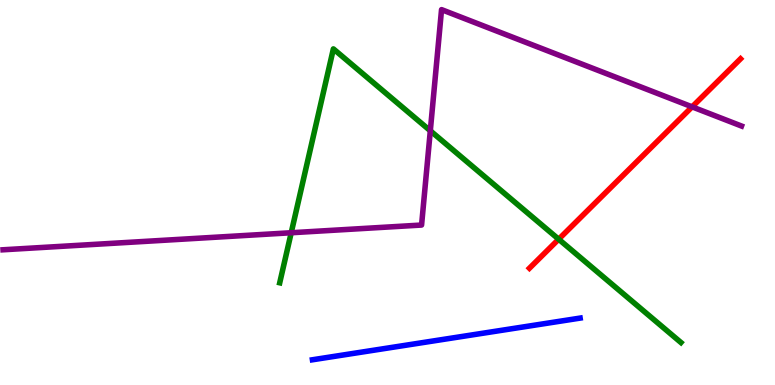[{'lines': ['blue', 'red'], 'intersections': []}, {'lines': ['green', 'red'], 'intersections': [{'x': 7.21, 'y': 3.79}]}, {'lines': ['purple', 'red'], 'intersections': [{'x': 8.93, 'y': 7.22}]}, {'lines': ['blue', 'green'], 'intersections': []}, {'lines': ['blue', 'purple'], 'intersections': []}, {'lines': ['green', 'purple'], 'intersections': [{'x': 3.76, 'y': 3.95}, {'x': 5.55, 'y': 6.6}]}]